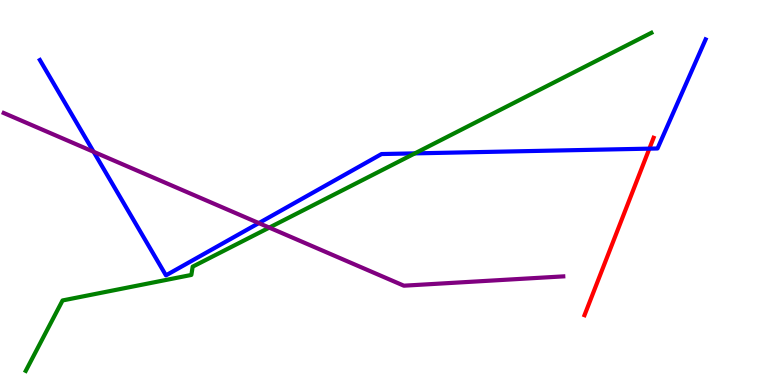[{'lines': ['blue', 'red'], 'intersections': [{'x': 8.38, 'y': 6.14}]}, {'lines': ['green', 'red'], 'intersections': []}, {'lines': ['purple', 'red'], 'intersections': []}, {'lines': ['blue', 'green'], 'intersections': [{'x': 5.35, 'y': 6.02}]}, {'lines': ['blue', 'purple'], 'intersections': [{'x': 1.21, 'y': 6.06}, {'x': 3.34, 'y': 4.21}]}, {'lines': ['green', 'purple'], 'intersections': [{'x': 3.47, 'y': 4.09}]}]